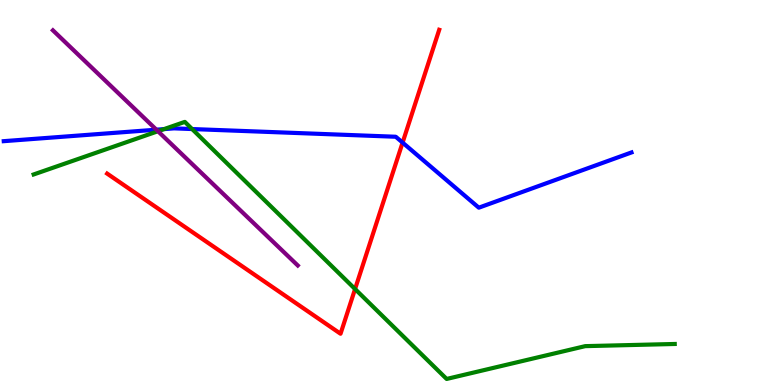[{'lines': ['blue', 'red'], 'intersections': [{'x': 5.19, 'y': 6.3}]}, {'lines': ['green', 'red'], 'intersections': [{'x': 4.58, 'y': 2.49}]}, {'lines': ['purple', 'red'], 'intersections': []}, {'lines': ['blue', 'green'], 'intersections': [{'x': 2.12, 'y': 6.65}, {'x': 2.48, 'y': 6.65}]}, {'lines': ['blue', 'purple'], 'intersections': [{'x': 2.02, 'y': 6.63}]}, {'lines': ['green', 'purple'], 'intersections': [{'x': 2.04, 'y': 6.59}]}]